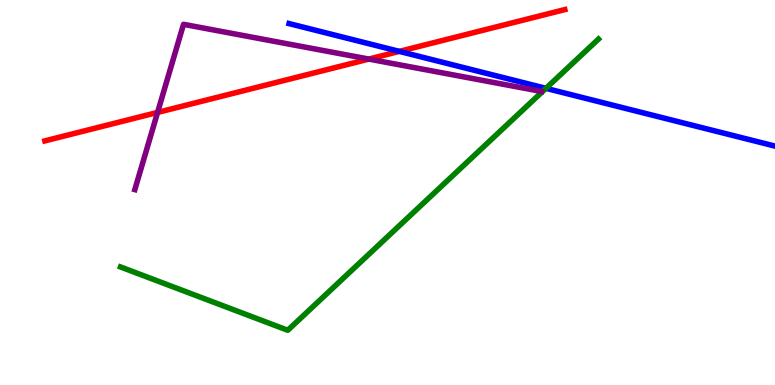[{'lines': ['blue', 'red'], 'intersections': [{'x': 5.15, 'y': 8.67}]}, {'lines': ['green', 'red'], 'intersections': []}, {'lines': ['purple', 'red'], 'intersections': [{'x': 2.03, 'y': 7.08}, {'x': 4.76, 'y': 8.47}]}, {'lines': ['blue', 'green'], 'intersections': [{'x': 7.04, 'y': 7.71}]}, {'lines': ['blue', 'purple'], 'intersections': []}, {'lines': ['green', 'purple'], 'intersections': []}]